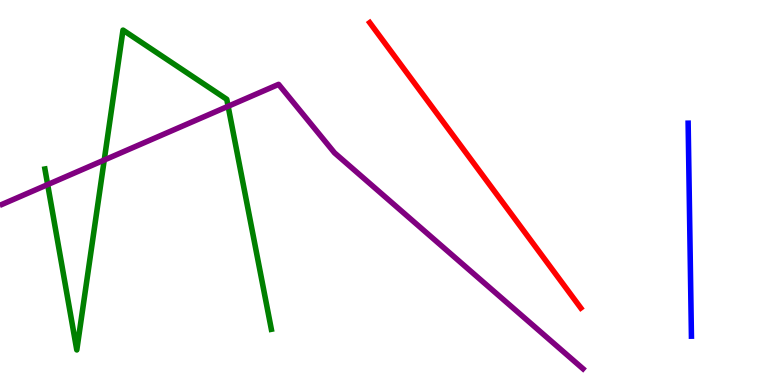[{'lines': ['blue', 'red'], 'intersections': []}, {'lines': ['green', 'red'], 'intersections': []}, {'lines': ['purple', 'red'], 'intersections': []}, {'lines': ['blue', 'green'], 'intersections': []}, {'lines': ['blue', 'purple'], 'intersections': []}, {'lines': ['green', 'purple'], 'intersections': [{'x': 0.615, 'y': 5.21}, {'x': 1.34, 'y': 5.84}, {'x': 2.94, 'y': 7.24}]}]